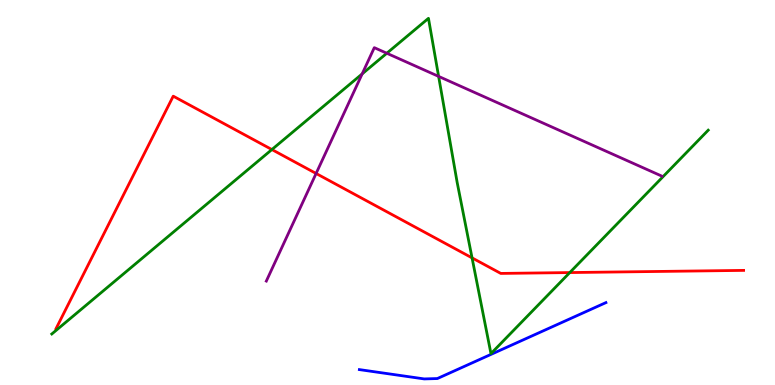[{'lines': ['blue', 'red'], 'intersections': []}, {'lines': ['green', 'red'], 'intersections': [{'x': 3.51, 'y': 6.12}, {'x': 6.09, 'y': 3.3}, {'x': 7.35, 'y': 2.92}]}, {'lines': ['purple', 'red'], 'intersections': [{'x': 4.08, 'y': 5.49}]}, {'lines': ['blue', 'green'], 'intersections': []}, {'lines': ['blue', 'purple'], 'intersections': []}, {'lines': ['green', 'purple'], 'intersections': [{'x': 4.67, 'y': 8.08}, {'x': 4.99, 'y': 8.62}, {'x': 5.66, 'y': 8.02}]}]